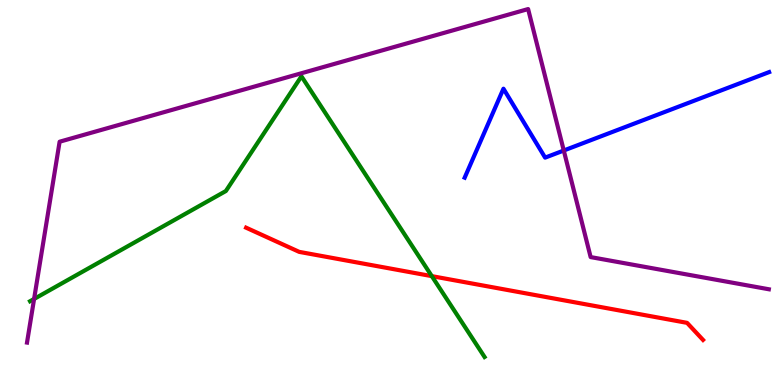[{'lines': ['blue', 'red'], 'intersections': []}, {'lines': ['green', 'red'], 'intersections': [{'x': 5.57, 'y': 2.83}]}, {'lines': ['purple', 'red'], 'intersections': []}, {'lines': ['blue', 'green'], 'intersections': []}, {'lines': ['blue', 'purple'], 'intersections': [{'x': 7.27, 'y': 6.09}]}, {'lines': ['green', 'purple'], 'intersections': [{'x': 0.44, 'y': 2.23}]}]